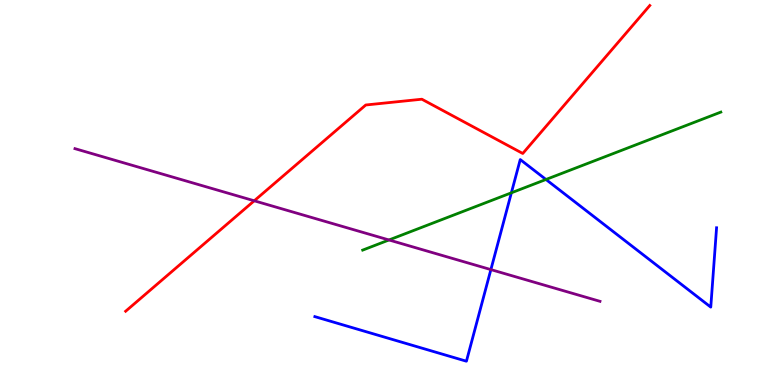[{'lines': ['blue', 'red'], 'intersections': []}, {'lines': ['green', 'red'], 'intersections': []}, {'lines': ['purple', 'red'], 'intersections': [{'x': 3.28, 'y': 4.78}]}, {'lines': ['blue', 'green'], 'intersections': [{'x': 6.6, 'y': 4.99}, {'x': 7.04, 'y': 5.34}]}, {'lines': ['blue', 'purple'], 'intersections': [{'x': 6.33, 'y': 3.0}]}, {'lines': ['green', 'purple'], 'intersections': [{'x': 5.02, 'y': 3.77}]}]